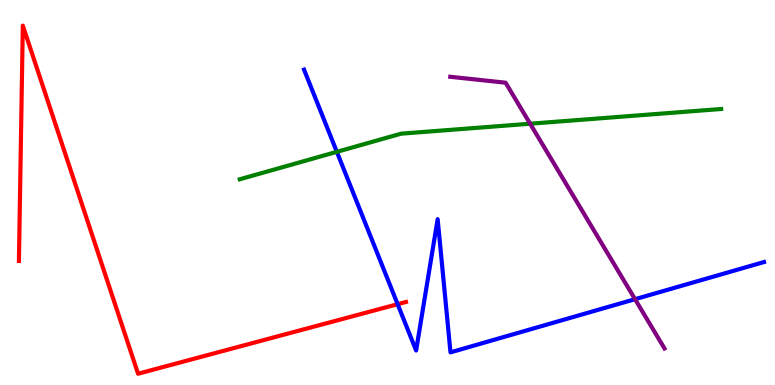[{'lines': ['blue', 'red'], 'intersections': [{'x': 5.13, 'y': 2.1}]}, {'lines': ['green', 'red'], 'intersections': []}, {'lines': ['purple', 'red'], 'intersections': []}, {'lines': ['blue', 'green'], 'intersections': [{'x': 4.35, 'y': 6.06}]}, {'lines': ['blue', 'purple'], 'intersections': [{'x': 8.19, 'y': 2.23}]}, {'lines': ['green', 'purple'], 'intersections': [{'x': 6.84, 'y': 6.79}]}]